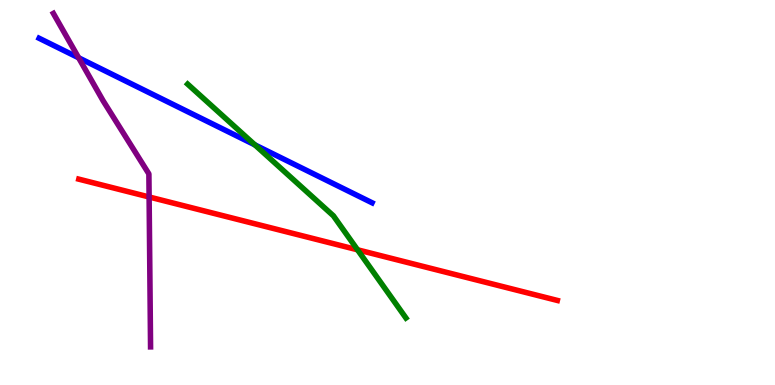[{'lines': ['blue', 'red'], 'intersections': []}, {'lines': ['green', 'red'], 'intersections': [{'x': 4.61, 'y': 3.51}]}, {'lines': ['purple', 'red'], 'intersections': [{'x': 1.92, 'y': 4.88}]}, {'lines': ['blue', 'green'], 'intersections': [{'x': 3.29, 'y': 6.24}]}, {'lines': ['blue', 'purple'], 'intersections': [{'x': 1.01, 'y': 8.5}]}, {'lines': ['green', 'purple'], 'intersections': []}]